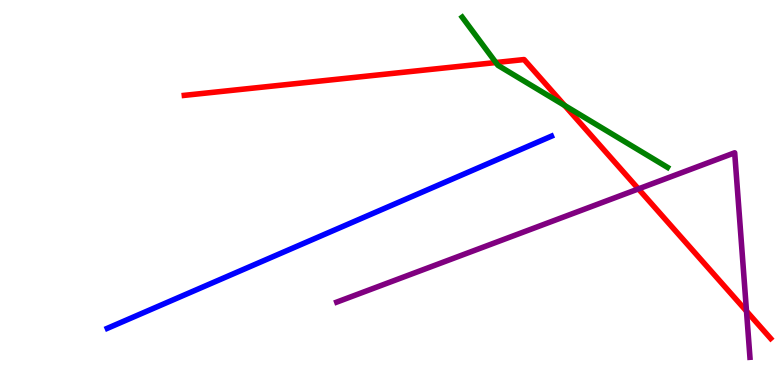[{'lines': ['blue', 'red'], 'intersections': []}, {'lines': ['green', 'red'], 'intersections': [{'x': 6.4, 'y': 8.38}, {'x': 7.29, 'y': 7.26}]}, {'lines': ['purple', 'red'], 'intersections': [{'x': 8.24, 'y': 5.09}, {'x': 9.63, 'y': 1.92}]}, {'lines': ['blue', 'green'], 'intersections': []}, {'lines': ['blue', 'purple'], 'intersections': []}, {'lines': ['green', 'purple'], 'intersections': []}]